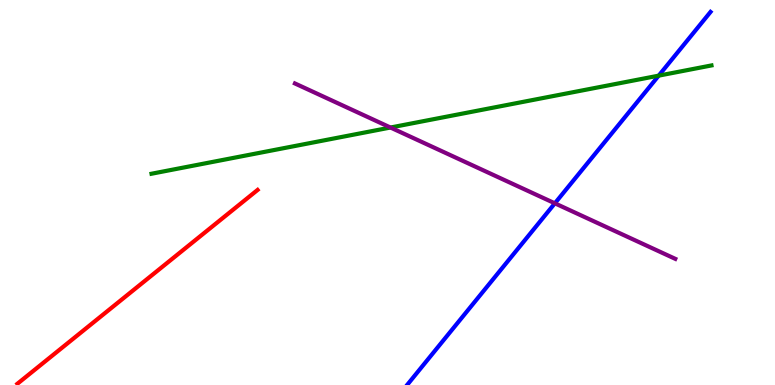[{'lines': ['blue', 'red'], 'intersections': []}, {'lines': ['green', 'red'], 'intersections': []}, {'lines': ['purple', 'red'], 'intersections': []}, {'lines': ['blue', 'green'], 'intersections': [{'x': 8.5, 'y': 8.04}]}, {'lines': ['blue', 'purple'], 'intersections': [{'x': 7.16, 'y': 4.72}]}, {'lines': ['green', 'purple'], 'intersections': [{'x': 5.04, 'y': 6.69}]}]